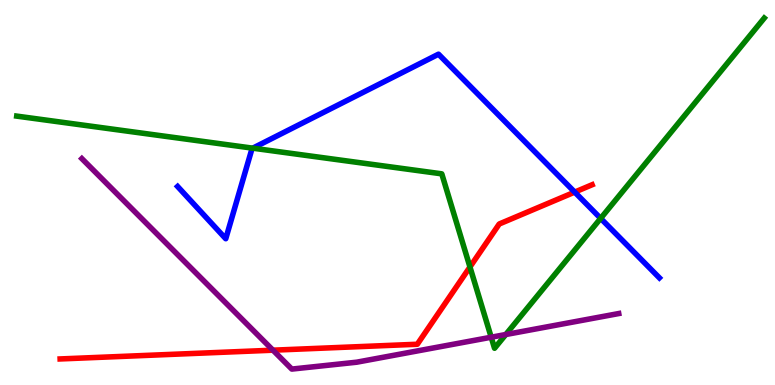[{'lines': ['blue', 'red'], 'intersections': [{'x': 7.42, 'y': 5.01}]}, {'lines': ['green', 'red'], 'intersections': [{'x': 6.06, 'y': 3.07}]}, {'lines': ['purple', 'red'], 'intersections': [{'x': 3.52, 'y': 0.904}]}, {'lines': ['blue', 'green'], 'intersections': [{'x': 3.26, 'y': 6.15}, {'x': 7.75, 'y': 4.33}]}, {'lines': ['blue', 'purple'], 'intersections': []}, {'lines': ['green', 'purple'], 'intersections': [{'x': 6.34, 'y': 1.24}, {'x': 6.53, 'y': 1.31}]}]